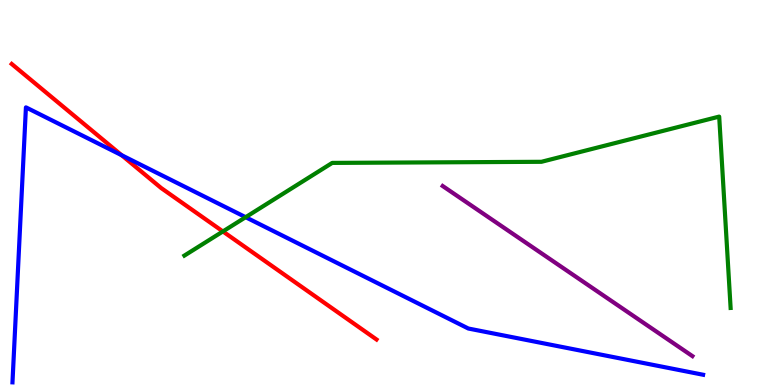[{'lines': ['blue', 'red'], 'intersections': [{'x': 1.57, 'y': 5.97}]}, {'lines': ['green', 'red'], 'intersections': [{'x': 2.88, 'y': 3.99}]}, {'lines': ['purple', 'red'], 'intersections': []}, {'lines': ['blue', 'green'], 'intersections': [{'x': 3.17, 'y': 4.36}]}, {'lines': ['blue', 'purple'], 'intersections': []}, {'lines': ['green', 'purple'], 'intersections': []}]